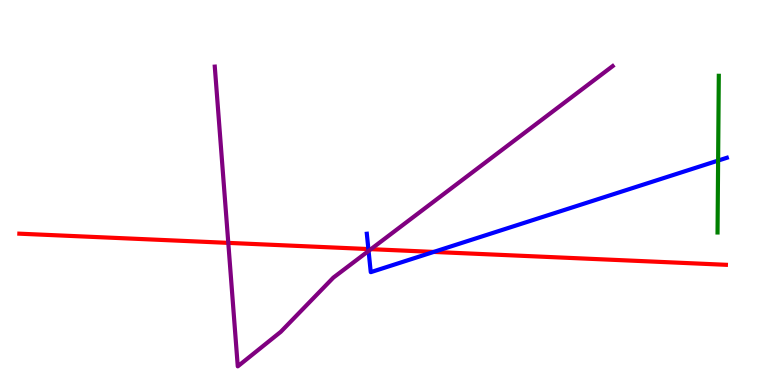[{'lines': ['blue', 'red'], 'intersections': [{'x': 4.75, 'y': 3.53}, {'x': 5.6, 'y': 3.46}]}, {'lines': ['green', 'red'], 'intersections': []}, {'lines': ['purple', 'red'], 'intersections': [{'x': 2.95, 'y': 3.69}, {'x': 4.79, 'y': 3.53}]}, {'lines': ['blue', 'green'], 'intersections': [{'x': 9.27, 'y': 5.83}]}, {'lines': ['blue', 'purple'], 'intersections': [{'x': 4.76, 'y': 3.48}]}, {'lines': ['green', 'purple'], 'intersections': []}]